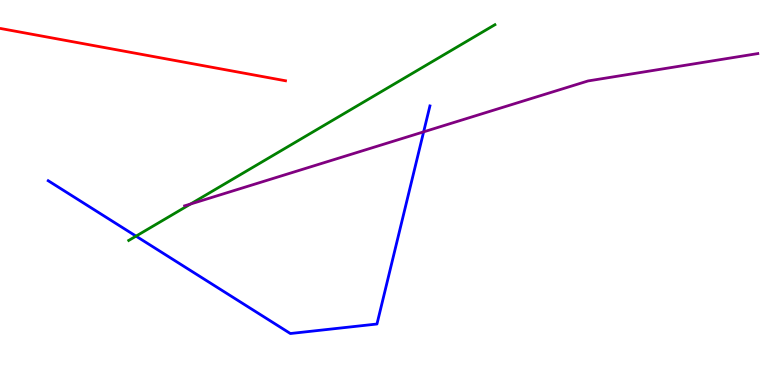[{'lines': ['blue', 'red'], 'intersections': []}, {'lines': ['green', 'red'], 'intersections': []}, {'lines': ['purple', 'red'], 'intersections': []}, {'lines': ['blue', 'green'], 'intersections': [{'x': 1.76, 'y': 3.87}]}, {'lines': ['blue', 'purple'], 'intersections': [{'x': 5.47, 'y': 6.58}]}, {'lines': ['green', 'purple'], 'intersections': [{'x': 2.46, 'y': 4.7}]}]